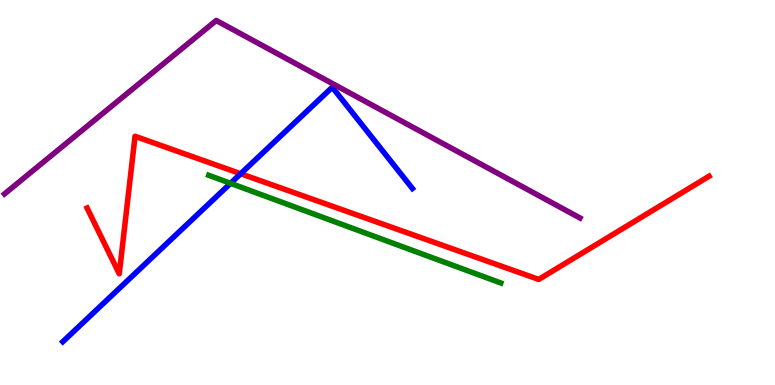[{'lines': ['blue', 'red'], 'intersections': [{'x': 3.11, 'y': 5.49}]}, {'lines': ['green', 'red'], 'intersections': []}, {'lines': ['purple', 'red'], 'intersections': []}, {'lines': ['blue', 'green'], 'intersections': [{'x': 2.97, 'y': 5.24}]}, {'lines': ['blue', 'purple'], 'intersections': []}, {'lines': ['green', 'purple'], 'intersections': []}]